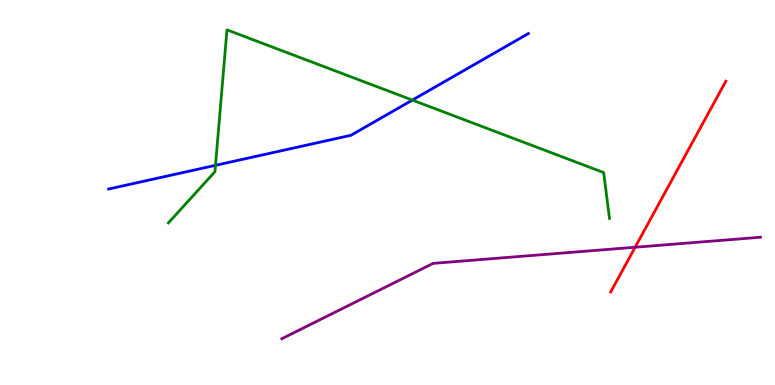[{'lines': ['blue', 'red'], 'intersections': []}, {'lines': ['green', 'red'], 'intersections': []}, {'lines': ['purple', 'red'], 'intersections': [{'x': 8.2, 'y': 3.58}]}, {'lines': ['blue', 'green'], 'intersections': [{'x': 2.78, 'y': 5.71}, {'x': 5.32, 'y': 7.4}]}, {'lines': ['blue', 'purple'], 'intersections': []}, {'lines': ['green', 'purple'], 'intersections': []}]